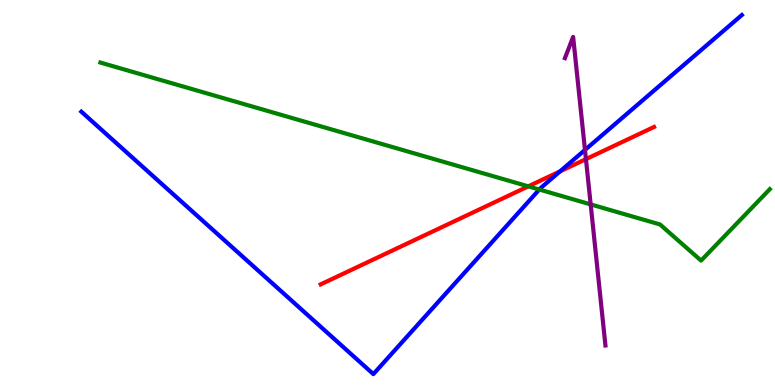[{'lines': ['blue', 'red'], 'intersections': [{'x': 7.23, 'y': 5.55}]}, {'lines': ['green', 'red'], 'intersections': [{'x': 6.82, 'y': 5.16}]}, {'lines': ['purple', 'red'], 'intersections': [{'x': 7.56, 'y': 5.87}]}, {'lines': ['blue', 'green'], 'intersections': [{'x': 6.96, 'y': 5.08}]}, {'lines': ['blue', 'purple'], 'intersections': [{'x': 7.55, 'y': 6.11}]}, {'lines': ['green', 'purple'], 'intersections': [{'x': 7.62, 'y': 4.69}]}]